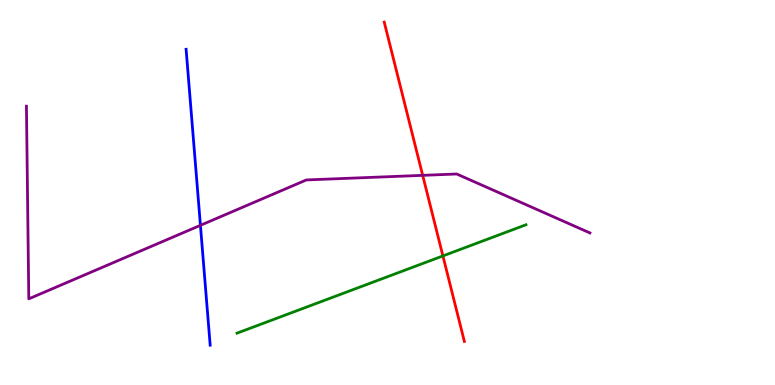[{'lines': ['blue', 'red'], 'intersections': []}, {'lines': ['green', 'red'], 'intersections': [{'x': 5.71, 'y': 3.35}]}, {'lines': ['purple', 'red'], 'intersections': [{'x': 5.45, 'y': 5.45}]}, {'lines': ['blue', 'green'], 'intersections': []}, {'lines': ['blue', 'purple'], 'intersections': [{'x': 2.59, 'y': 4.15}]}, {'lines': ['green', 'purple'], 'intersections': []}]